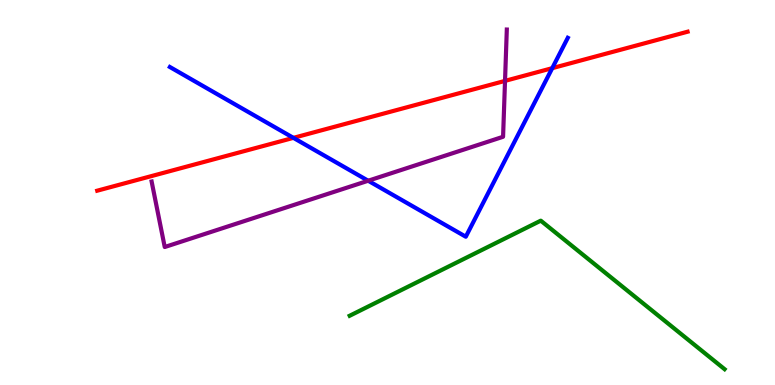[{'lines': ['blue', 'red'], 'intersections': [{'x': 3.79, 'y': 6.42}, {'x': 7.13, 'y': 8.23}]}, {'lines': ['green', 'red'], 'intersections': []}, {'lines': ['purple', 'red'], 'intersections': [{'x': 6.52, 'y': 7.9}]}, {'lines': ['blue', 'green'], 'intersections': []}, {'lines': ['blue', 'purple'], 'intersections': [{'x': 4.75, 'y': 5.31}]}, {'lines': ['green', 'purple'], 'intersections': []}]